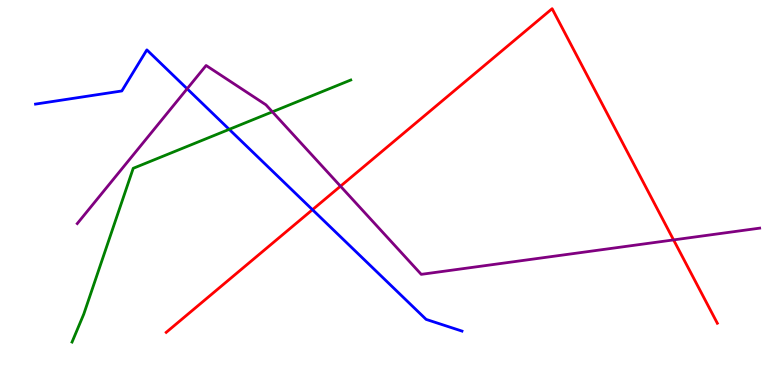[{'lines': ['blue', 'red'], 'intersections': [{'x': 4.03, 'y': 4.55}]}, {'lines': ['green', 'red'], 'intersections': []}, {'lines': ['purple', 'red'], 'intersections': [{'x': 4.39, 'y': 5.16}, {'x': 8.69, 'y': 3.77}]}, {'lines': ['blue', 'green'], 'intersections': [{'x': 2.96, 'y': 6.64}]}, {'lines': ['blue', 'purple'], 'intersections': [{'x': 2.41, 'y': 7.69}]}, {'lines': ['green', 'purple'], 'intersections': [{'x': 3.51, 'y': 7.1}]}]